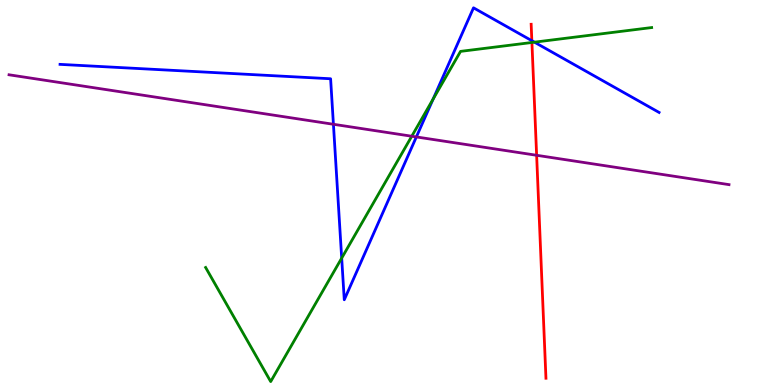[{'lines': ['blue', 'red'], 'intersections': [{'x': 6.86, 'y': 8.94}]}, {'lines': ['green', 'red'], 'intersections': [{'x': 6.86, 'y': 8.9}]}, {'lines': ['purple', 'red'], 'intersections': [{'x': 6.92, 'y': 5.97}]}, {'lines': ['blue', 'green'], 'intersections': [{'x': 4.41, 'y': 3.3}, {'x': 5.59, 'y': 7.43}, {'x': 6.9, 'y': 8.9}]}, {'lines': ['blue', 'purple'], 'intersections': [{'x': 4.3, 'y': 6.77}, {'x': 5.37, 'y': 6.44}]}, {'lines': ['green', 'purple'], 'intersections': [{'x': 5.31, 'y': 6.46}]}]